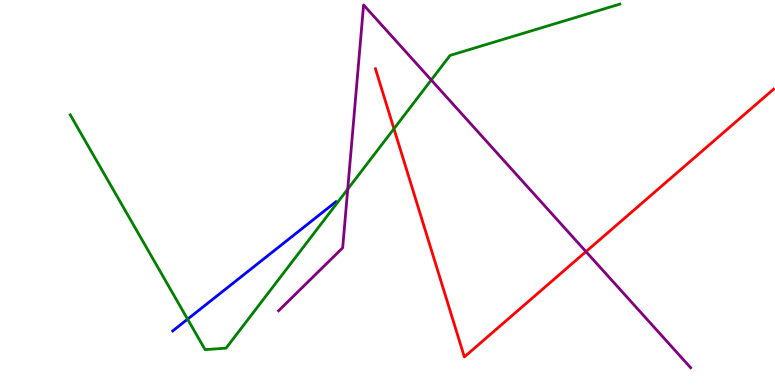[{'lines': ['blue', 'red'], 'intersections': []}, {'lines': ['green', 'red'], 'intersections': [{'x': 5.08, 'y': 6.66}]}, {'lines': ['purple', 'red'], 'intersections': [{'x': 7.56, 'y': 3.46}]}, {'lines': ['blue', 'green'], 'intersections': [{'x': 2.42, 'y': 1.71}]}, {'lines': ['blue', 'purple'], 'intersections': []}, {'lines': ['green', 'purple'], 'intersections': [{'x': 4.49, 'y': 5.09}, {'x': 5.56, 'y': 7.92}]}]